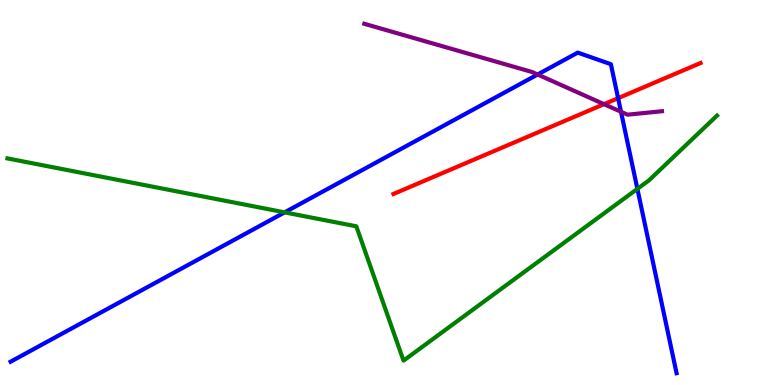[{'lines': ['blue', 'red'], 'intersections': [{'x': 7.98, 'y': 7.45}]}, {'lines': ['green', 'red'], 'intersections': []}, {'lines': ['purple', 'red'], 'intersections': [{'x': 7.79, 'y': 7.29}]}, {'lines': ['blue', 'green'], 'intersections': [{'x': 3.67, 'y': 4.48}, {'x': 8.22, 'y': 5.09}]}, {'lines': ['blue', 'purple'], 'intersections': [{'x': 6.94, 'y': 8.06}, {'x': 8.01, 'y': 7.1}]}, {'lines': ['green', 'purple'], 'intersections': []}]